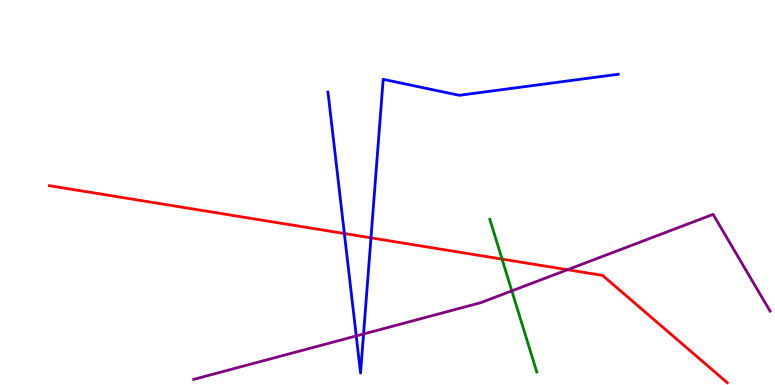[{'lines': ['blue', 'red'], 'intersections': [{'x': 4.44, 'y': 3.93}, {'x': 4.79, 'y': 3.82}]}, {'lines': ['green', 'red'], 'intersections': [{'x': 6.48, 'y': 3.27}]}, {'lines': ['purple', 'red'], 'intersections': [{'x': 7.32, 'y': 2.99}]}, {'lines': ['blue', 'green'], 'intersections': []}, {'lines': ['blue', 'purple'], 'intersections': [{'x': 4.6, 'y': 1.27}, {'x': 4.69, 'y': 1.32}]}, {'lines': ['green', 'purple'], 'intersections': [{'x': 6.6, 'y': 2.44}]}]